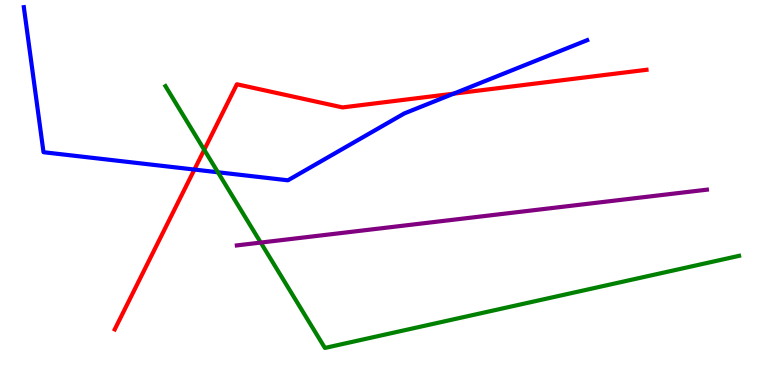[{'lines': ['blue', 'red'], 'intersections': [{'x': 2.51, 'y': 5.6}, {'x': 5.85, 'y': 7.57}]}, {'lines': ['green', 'red'], 'intersections': [{'x': 2.64, 'y': 6.11}]}, {'lines': ['purple', 'red'], 'intersections': []}, {'lines': ['blue', 'green'], 'intersections': [{'x': 2.81, 'y': 5.53}]}, {'lines': ['blue', 'purple'], 'intersections': []}, {'lines': ['green', 'purple'], 'intersections': [{'x': 3.36, 'y': 3.7}]}]